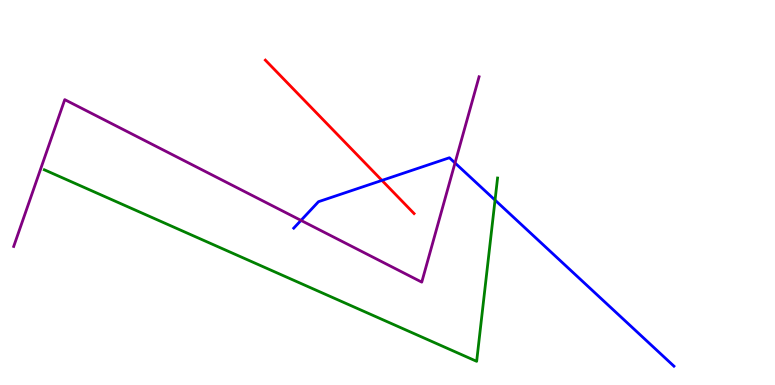[{'lines': ['blue', 'red'], 'intersections': [{'x': 4.93, 'y': 5.31}]}, {'lines': ['green', 'red'], 'intersections': []}, {'lines': ['purple', 'red'], 'intersections': []}, {'lines': ['blue', 'green'], 'intersections': [{'x': 6.39, 'y': 4.8}]}, {'lines': ['blue', 'purple'], 'intersections': [{'x': 3.88, 'y': 4.28}, {'x': 5.87, 'y': 5.77}]}, {'lines': ['green', 'purple'], 'intersections': []}]